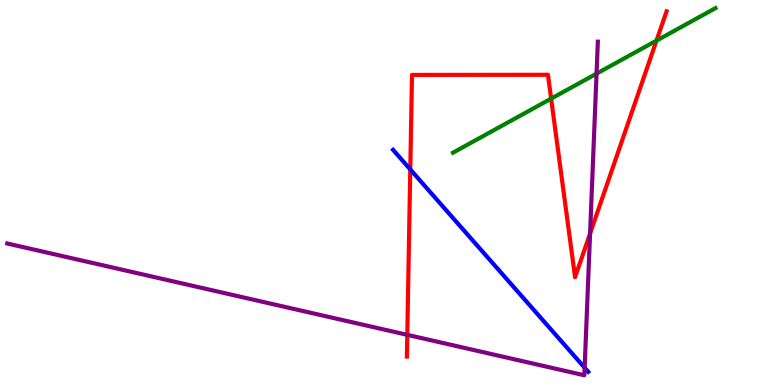[{'lines': ['blue', 'red'], 'intersections': [{'x': 5.29, 'y': 5.6}]}, {'lines': ['green', 'red'], 'intersections': [{'x': 7.11, 'y': 7.44}, {'x': 8.47, 'y': 8.94}]}, {'lines': ['purple', 'red'], 'intersections': [{'x': 5.26, 'y': 1.3}, {'x': 7.61, 'y': 3.93}]}, {'lines': ['blue', 'green'], 'intersections': []}, {'lines': ['blue', 'purple'], 'intersections': [{'x': 7.54, 'y': 0.449}]}, {'lines': ['green', 'purple'], 'intersections': [{'x': 7.7, 'y': 8.09}]}]